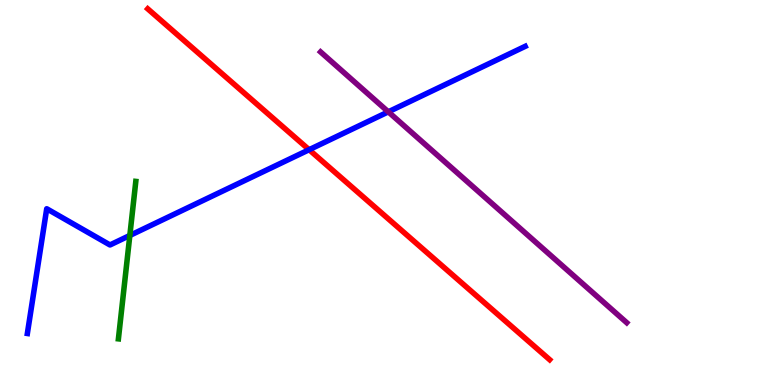[{'lines': ['blue', 'red'], 'intersections': [{'x': 3.99, 'y': 6.11}]}, {'lines': ['green', 'red'], 'intersections': []}, {'lines': ['purple', 'red'], 'intersections': []}, {'lines': ['blue', 'green'], 'intersections': [{'x': 1.68, 'y': 3.88}]}, {'lines': ['blue', 'purple'], 'intersections': [{'x': 5.01, 'y': 7.1}]}, {'lines': ['green', 'purple'], 'intersections': []}]